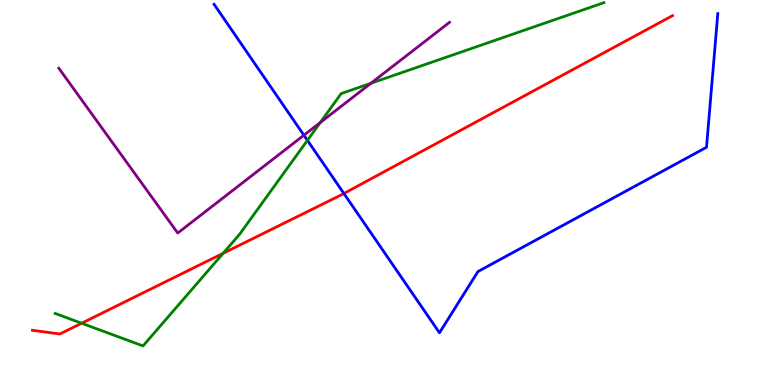[{'lines': ['blue', 'red'], 'intersections': [{'x': 4.44, 'y': 4.97}]}, {'lines': ['green', 'red'], 'intersections': [{'x': 1.05, 'y': 1.6}, {'x': 2.88, 'y': 3.42}]}, {'lines': ['purple', 'red'], 'intersections': []}, {'lines': ['blue', 'green'], 'intersections': [{'x': 3.97, 'y': 6.35}]}, {'lines': ['blue', 'purple'], 'intersections': [{'x': 3.92, 'y': 6.49}]}, {'lines': ['green', 'purple'], 'intersections': [{'x': 4.13, 'y': 6.82}, {'x': 4.79, 'y': 7.84}]}]